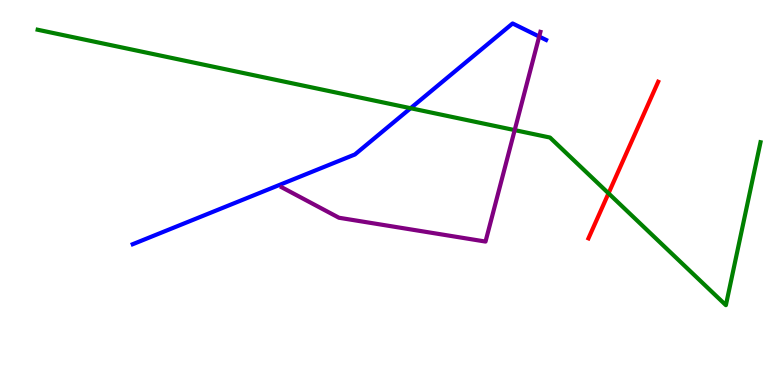[{'lines': ['blue', 'red'], 'intersections': []}, {'lines': ['green', 'red'], 'intersections': [{'x': 7.85, 'y': 4.98}]}, {'lines': ['purple', 'red'], 'intersections': []}, {'lines': ['blue', 'green'], 'intersections': [{'x': 5.3, 'y': 7.19}]}, {'lines': ['blue', 'purple'], 'intersections': [{'x': 6.96, 'y': 9.05}]}, {'lines': ['green', 'purple'], 'intersections': [{'x': 6.64, 'y': 6.62}]}]